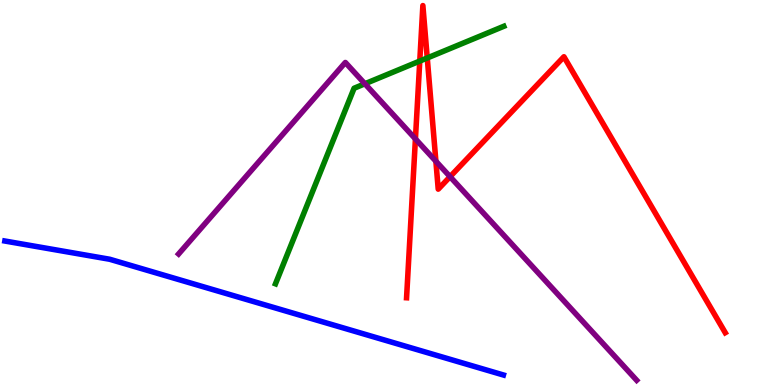[{'lines': ['blue', 'red'], 'intersections': []}, {'lines': ['green', 'red'], 'intersections': [{'x': 5.42, 'y': 8.41}, {'x': 5.51, 'y': 8.49}]}, {'lines': ['purple', 'red'], 'intersections': [{'x': 5.36, 'y': 6.39}, {'x': 5.62, 'y': 5.81}, {'x': 5.81, 'y': 5.41}]}, {'lines': ['blue', 'green'], 'intersections': []}, {'lines': ['blue', 'purple'], 'intersections': []}, {'lines': ['green', 'purple'], 'intersections': [{'x': 4.71, 'y': 7.82}]}]